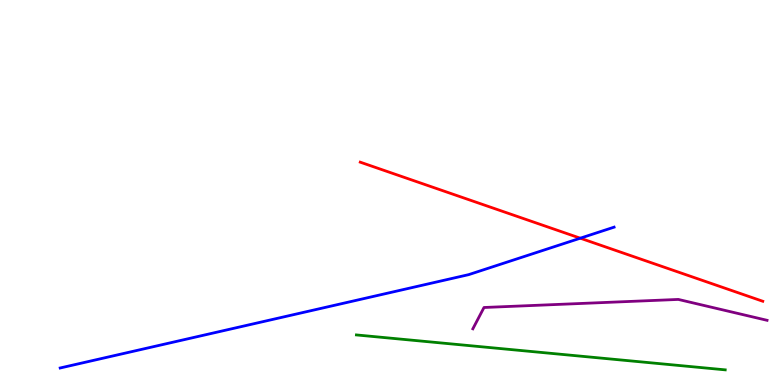[{'lines': ['blue', 'red'], 'intersections': [{'x': 7.49, 'y': 3.81}]}, {'lines': ['green', 'red'], 'intersections': []}, {'lines': ['purple', 'red'], 'intersections': []}, {'lines': ['blue', 'green'], 'intersections': []}, {'lines': ['blue', 'purple'], 'intersections': []}, {'lines': ['green', 'purple'], 'intersections': []}]